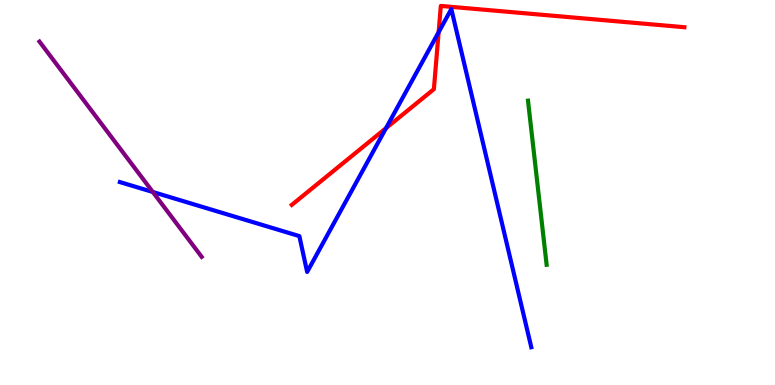[{'lines': ['blue', 'red'], 'intersections': [{'x': 4.98, 'y': 6.67}, {'x': 5.66, 'y': 9.16}]}, {'lines': ['green', 'red'], 'intersections': []}, {'lines': ['purple', 'red'], 'intersections': []}, {'lines': ['blue', 'green'], 'intersections': []}, {'lines': ['blue', 'purple'], 'intersections': [{'x': 1.97, 'y': 5.01}]}, {'lines': ['green', 'purple'], 'intersections': []}]